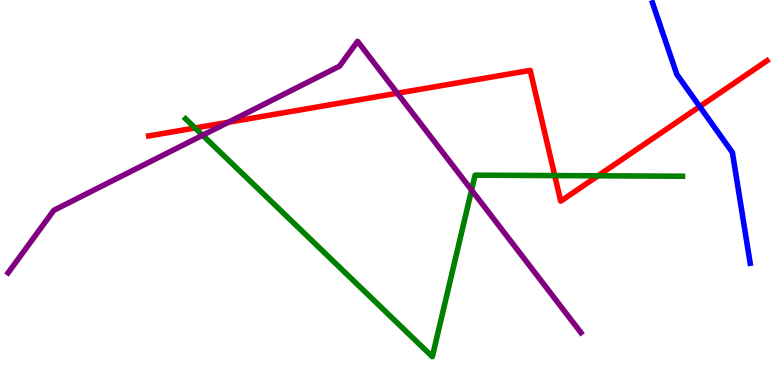[{'lines': ['blue', 'red'], 'intersections': [{'x': 9.03, 'y': 7.23}]}, {'lines': ['green', 'red'], 'intersections': [{'x': 2.52, 'y': 6.68}, {'x': 7.16, 'y': 5.44}, {'x': 7.72, 'y': 5.43}]}, {'lines': ['purple', 'red'], 'intersections': [{'x': 2.95, 'y': 6.82}, {'x': 5.13, 'y': 7.58}]}, {'lines': ['blue', 'green'], 'intersections': []}, {'lines': ['blue', 'purple'], 'intersections': []}, {'lines': ['green', 'purple'], 'intersections': [{'x': 2.61, 'y': 6.49}, {'x': 6.08, 'y': 5.06}]}]